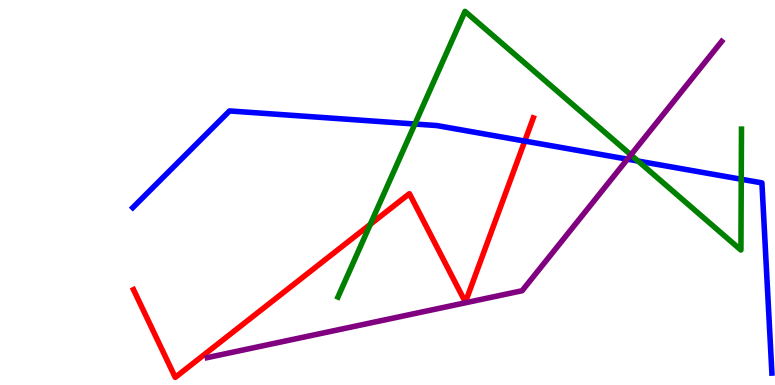[{'lines': ['blue', 'red'], 'intersections': [{'x': 6.77, 'y': 6.34}]}, {'lines': ['green', 'red'], 'intersections': [{'x': 4.78, 'y': 4.17}]}, {'lines': ['purple', 'red'], 'intersections': []}, {'lines': ['blue', 'green'], 'intersections': [{'x': 5.35, 'y': 6.78}, {'x': 8.23, 'y': 5.82}, {'x': 9.56, 'y': 5.34}]}, {'lines': ['blue', 'purple'], 'intersections': [{'x': 8.1, 'y': 5.87}]}, {'lines': ['green', 'purple'], 'intersections': [{'x': 8.14, 'y': 5.98}]}]